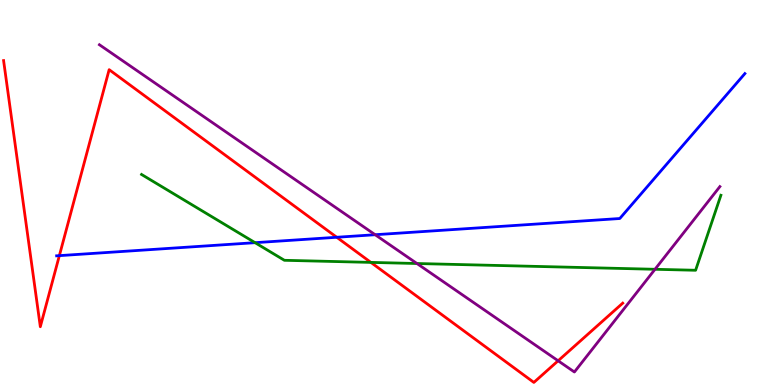[{'lines': ['blue', 'red'], 'intersections': [{'x': 0.766, 'y': 3.36}, {'x': 4.35, 'y': 3.84}]}, {'lines': ['green', 'red'], 'intersections': [{'x': 4.79, 'y': 3.18}]}, {'lines': ['purple', 'red'], 'intersections': [{'x': 7.2, 'y': 0.629}]}, {'lines': ['blue', 'green'], 'intersections': [{'x': 3.29, 'y': 3.7}]}, {'lines': ['blue', 'purple'], 'intersections': [{'x': 4.84, 'y': 3.9}]}, {'lines': ['green', 'purple'], 'intersections': [{'x': 5.38, 'y': 3.16}, {'x': 8.45, 'y': 3.01}]}]